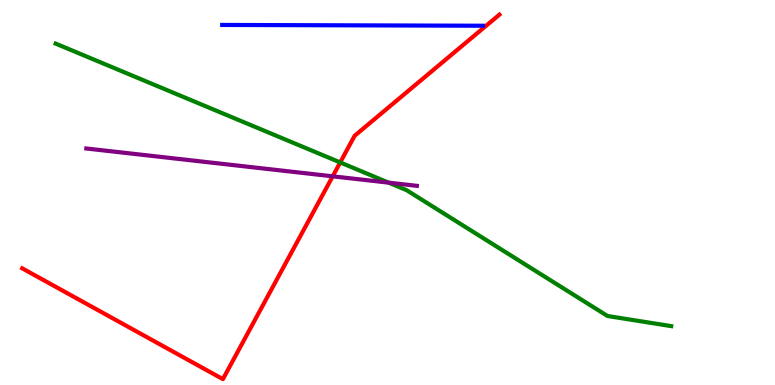[{'lines': ['blue', 'red'], 'intersections': []}, {'lines': ['green', 'red'], 'intersections': [{'x': 4.39, 'y': 5.78}]}, {'lines': ['purple', 'red'], 'intersections': [{'x': 4.29, 'y': 5.42}]}, {'lines': ['blue', 'green'], 'intersections': []}, {'lines': ['blue', 'purple'], 'intersections': []}, {'lines': ['green', 'purple'], 'intersections': [{'x': 5.01, 'y': 5.26}]}]